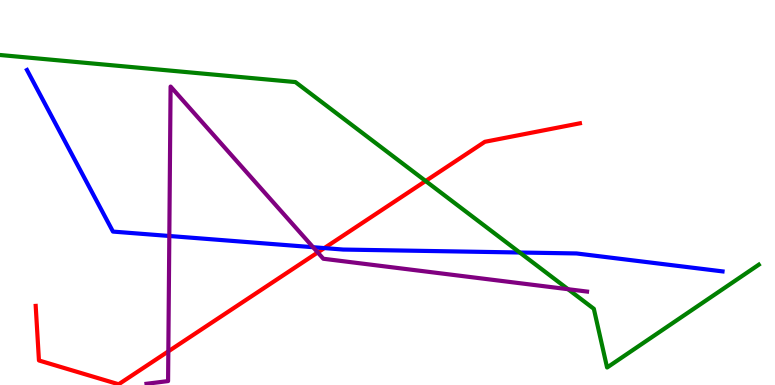[{'lines': ['blue', 'red'], 'intersections': [{'x': 4.18, 'y': 3.56}]}, {'lines': ['green', 'red'], 'intersections': [{'x': 5.49, 'y': 5.3}]}, {'lines': ['purple', 'red'], 'intersections': [{'x': 2.17, 'y': 0.874}, {'x': 4.1, 'y': 3.44}]}, {'lines': ['blue', 'green'], 'intersections': [{'x': 6.71, 'y': 3.44}]}, {'lines': ['blue', 'purple'], 'intersections': [{'x': 2.18, 'y': 3.87}, {'x': 4.04, 'y': 3.58}]}, {'lines': ['green', 'purple'], 'intersections': [{'x': 7.33, 'y': 2.49}]}]